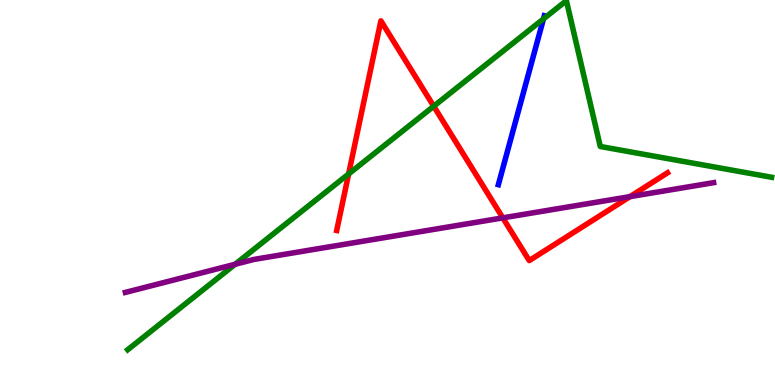[{'lines': ['blue', 'red'], 'intersections': []}, {'lines': ['green', 'red'], 'intersections': [{'x': 4.5, 'y': 5.48}, {'x': 5.6, 'y': 7.24}]}, {'lines': ['purple', 'red'], 'intersections': [{'x': 6.49, 'y': 4.34}, {'x': 8.13, 'y': 4.89}]}, {'lines': ['blue', 'green'], 'intersections': [{'x': 7.01, 'y': 9.51}]}, {'lines': ['blue', 'purple'], 'intersections': []}, {'lines': ['green', 'purple'], 'intersections': [{'x': 3.03, 'y': 3.14}]}]